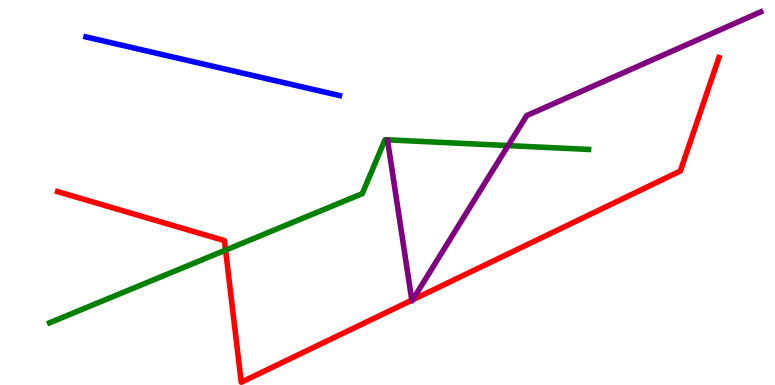[{'lines': ['blue', 'red'], 'intersections': []}, {'lines': ['green', 'red'], 'intersections': [{'x': 2.91, 'y': 3.5}]}, {'lines': ['purple', 'red'], 'intersections': [{'x': 5.31, 'y': 2.2}, {'x': 5.32, 'y': 2.21}]}, {'lines': ['blue', 'green'], 'intersections': []}, {'lines': ['blue', 'purple'], 'intersections': []}, {'lines': ['green', 'purple'], 'intersections': [{'x': 6.56, 'y': 6.22}]}]